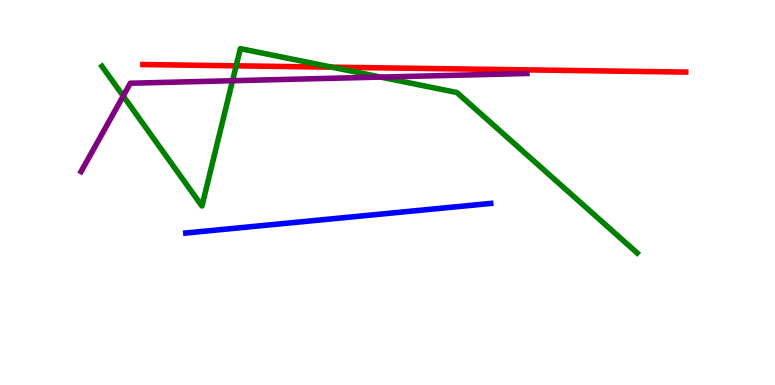[{'lines': ['blue', 'red'], 'intersections': []}, {'lines': ['green', 'red'], 'intersections': [{'x': 3.05, 'y': 8.29}, {'x': 4.28, 'y': 8.26}]}, {'lines': ['purple', 'red'], 'intersections': []}, {'lines': ['blue', 'green'], 'intersections': []}, {'lines': ['blue', 'purple'], 'intersections': []}, {'lines': ['green', 'purple'], 'intersections': [{'x': 1.59, 'y': 7.51}, {'x': 3.0, 'y': 7.9}, {'x': 4.91, 'y': 8.0}]}]